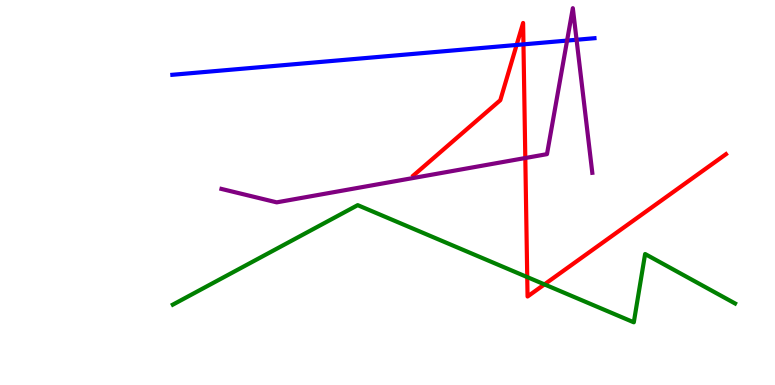[{'lines': ['blue', 'red'], 'intersections': [{'x': 6.67, 'y': 8.83}, {'x': 6.75, 'y': 8.85}]}, {'lines': ['green', 'red'], 'intersections': [{'x': 6.8, 'y': 2.8}, {'x': 7.03, 'y': 2.61}]}, {'lines': ['purple', 'red'], 'intersections': [{'x': 6.78, 'y': 5.9}]}, {'lines': ['blue', 'green'], 'intersections': []}, {'lines': ['blue', 'purple'], 'intersections': [{'x': 7.32, 'y': 8.95}, {'x': 7.44, 'y': 8.97}]}, {'lines': ['green', 'purple'], 'intersections': []}]